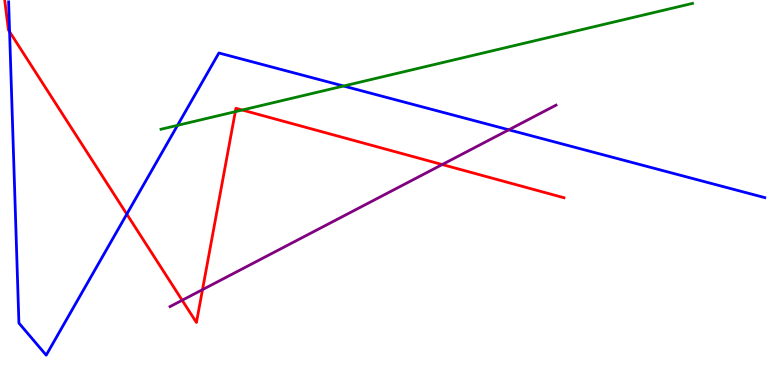[{'lines': ['blue', 'red'], 'intersections': [{'x': 0.124, 'y': 9.18}, {'x': 1.64, 'y': 4.44}]}, {'lines': ['green', 'red'], 'intersections': [{'x': 3.04, 'y': 7.1}, {'x': 3.13, 'y': 7.14}]}, {'lines': ['purple', 'red'], 'intersections': [{'x': 2.35, 'y': 2.2}, {'x': 2.61, 'y': 2.48}, {'x': 5.71, 'y': 5.73}]}, {'lines': ['blue', 'green'], 'intersections': [{'x': 2.29, 'y': 6.74}, {'x': 4.43, 'y': 7.77}]}, {'lines': ['blue', 'purple'], 'intersections': [{'x': 6.57, 'y': 6.63}]}, {'lines': ['green', 'purple'], 'intersections': []}]